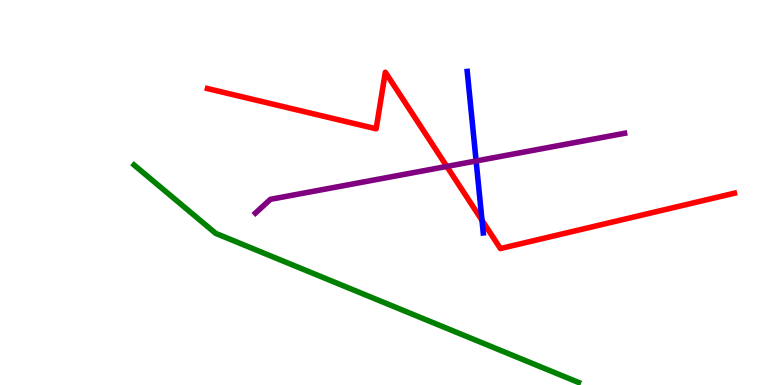[{'lines': ['blue', 'red'], 'intersections': [{'x': 6.22, 'y': 4.28}]}, {'lines': ['green', 'red'], 'intersections': []}, {'lines': ['purple', 'red'], 'intersections': [{'x': 5.77, 'y': 5.68}]}, {'lines': ['blue', 'green'], 'intersections': []}, {'lines': ['blue', 'purple'], 'intersections': [{'x': 6.14, 'y': 5.82}]}, {'lines': ['green', 'purple'], 'intersections': []}]